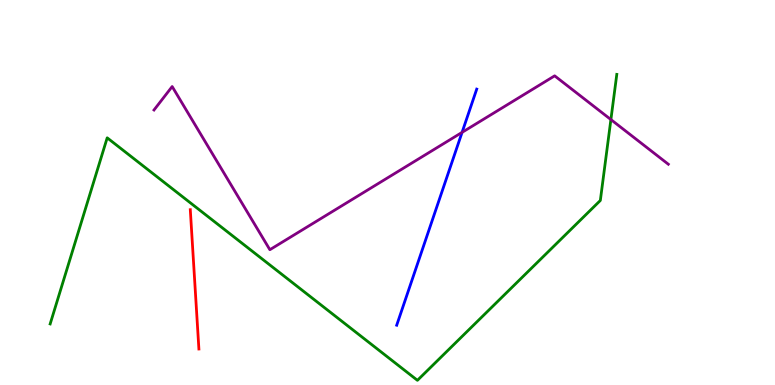[{'lines': ['blue', 'red'], 'intersections': []}, {'lines': ['green', 'red'], 'intersections': []}, {'lines': ['purple', 'red'], 'intersections': []}, {'lines': ['blue', 'green'], 'intersections': []}, {'lines': ['blue', 'purple'], 'intersections': [{'x': 5.96, 'y': 6.56}]}, {'lines': ['green', 'purple'], 'intersections': [{'x': 7.88, 'y': 6.89}]}]